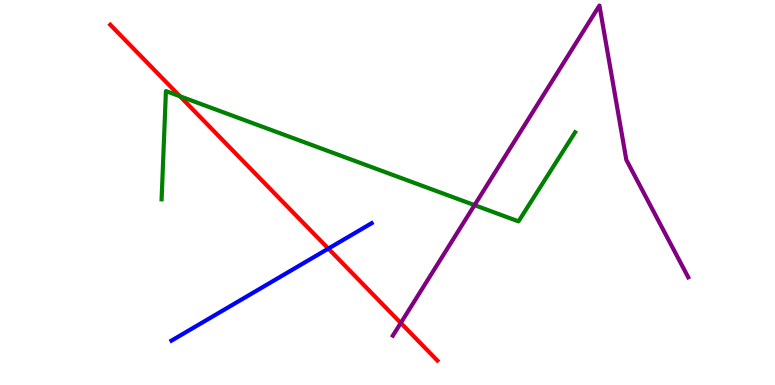[{'lines': ['blue', 'red'], 'intersections': [{'x': 4.24, 'y': 3.54}]}, {'lines': ['green', 'red'], 'intersections': [{'x': 2.32, 'y': 7.5}]}, {'lines': ['purple', 'red'], 'intersections': [{'x': 5.17, 'y': 1.61}]}, {'lines': ['blue', 'green'], 'intersections': []}, {'lines': ['blue', 'purple'], 'intersections': []}, {'lines': ['green', 'purple'], 'intersections': [{'x': 6.12, 'y': 4.67}]}]